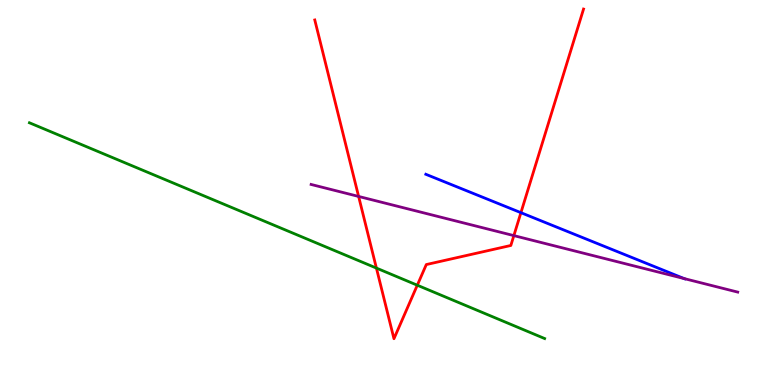[{'lines': ['blue', 'red'], 'intersections': [{'x': 6.72, 'y': 4.48}]}, {'lines': ['green', 'red'], 'intersections': [{'x': 4.86, 'y': 3.04}, {'x': 5.38, 'y': 2.59}]}, {'lines': ['purple', 'red'], 'intersections': [{'x': 4.63, 'y': 4.9}, {'x': 6.63, 'y': 3.88}]}, {'lines': ['blue', 'green'], 'intersections': []}, {'lines': ['blue', 'purple'], 'intersections': [{'x': 8.83, 'y': 2.76}]}, {'lines': ['green', 'purple'], 'intersections': []}]